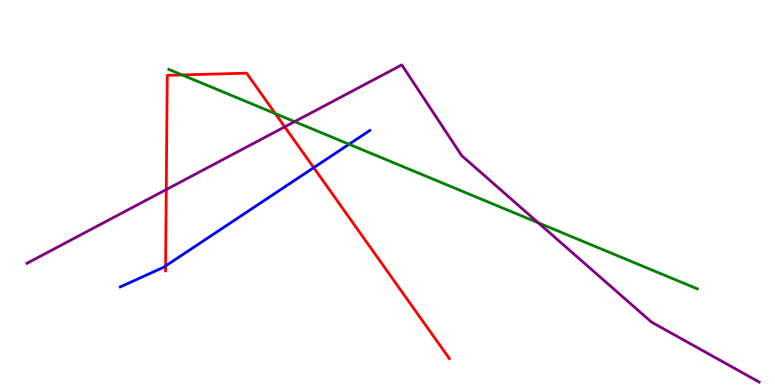[{'lines': ['blue', 'red'], 'intersections': [{'x': 2.14, 'y': 3.09}, {'x': 4.05, 'y': 5.64}]}, {'lines': ['green', 'red'], 'intersections': [{'x': 2.35, 'y': 8.05}, {'x': 3.55, 'y': 7.05}]}, {'lines': ['purple', 'red'], 'intersections': [{'x': 2.15, 'y': 5.08}, {'x': 3.67, 'y': 6.7}]}, {'lines': ['blue', 'green'], 'intersections': [{'x': 4.5, 'y': 6.25}]}, {'lines': ['blue', 'purple'], 'intersections': []}, {'lines': ['green', 'purple'], 'intersections': [{'x': 3.8, 'y': 6.84}, {'x': 6.95, 'y': 4.21}]}]